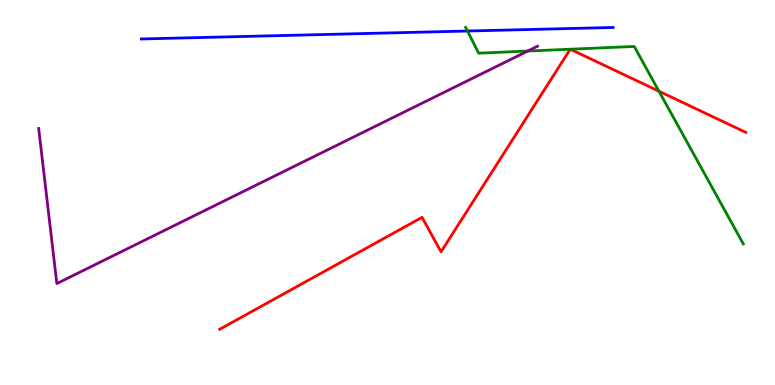[{'lines': ['blue', 'red'], 'intersections': []}, {'lines': ['green', 'red'], 'intersections': [{'x': 7.36, 'y': 8.72}, {'x': 7.36, 'y': 8.72}, {'x': 8.5, 'y': 7.63}]}, {'lines': ['purple', 'red'], 'intersections': []}, {'lines': ['blue', 'green'], 'intersections': [{'x': 6.03, 'y': 9.19}]}, {'lines': ['blue', 'purple'], 'intersections': []}, {'lines': ['green', 'purple'], 'intersections': [{'x': 6.81, 'y': 8.67}]}]